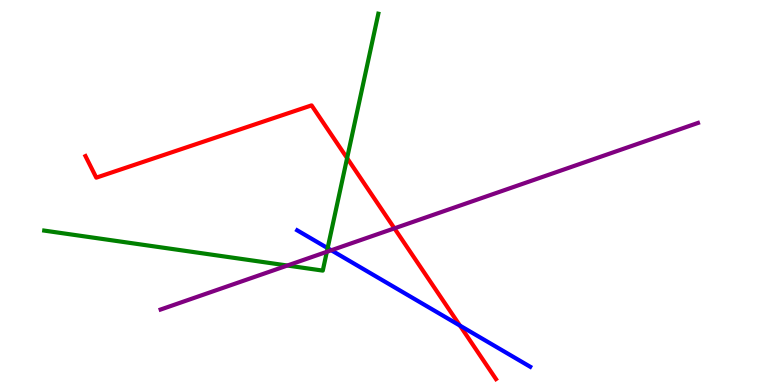[{'lines': ['blue', 'red'], 'intersections': [{'x': 5.93, 'y': 1.54}]}, {'lines': ['green', 'red'], 'intersections': [{'x': 4.48, 'y': 5.89}]}, {'lines': ['purple', 'red'], 'intersections': [{'x': 5.09, 'y': 4.07}]}, {'lines': ['blue', 'green'], 'intersections': [{'x': 4.23, 'y': 3.55}]}, {'lines': ['blue', 'purple'], 'intersections': [{'x': 4.27, 'y': 3.5}]}, {'lines': ['green', 'purple'], 'intersections': [{'x': 3.71, 'y': 3.1}, {'x': 4.22, 'y': 3.46}]}]